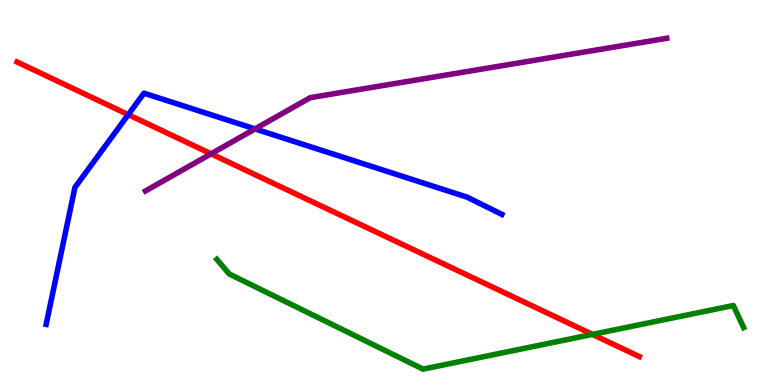[{'lines': ['blue', 'red'], 'intersections': [{'x': 1.65, 'y': 7.02}]}, {'lines': ['green', 'red'], 'intersections': [{'x': 7.64, 'y': 1.31}]}, {'lines': ['purple', 'red'], 'intersections': [{'x': 2.72, 'y': 6.0}]}, {'lines': ['blue', 'green'], 'intersections': []}, {'lines': ['blue', 'purple'], 'intersections': [{'x': 3.29, 'y': 6.65}]}, {'lines': ['green', 'purple'], 'intersections': []}]